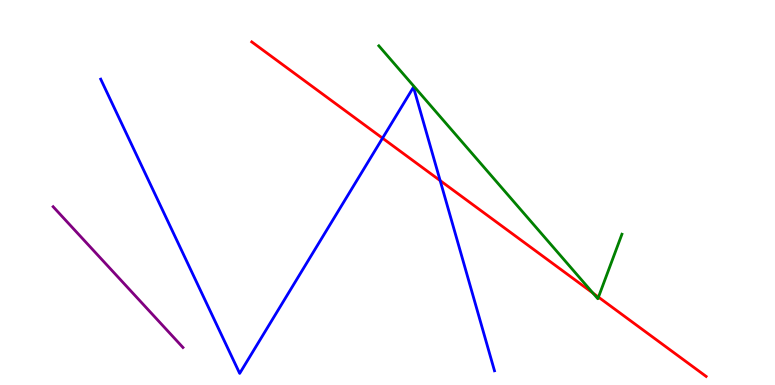[{'lines': ['blue', 'red'], 'intersections': [{'x': 4.94, 'y': 6.41}, {'x': 5.68, 'y': 5.31}]}, {'lines': ['green', 'red'], 'intersections': [{'x': 7.65, 'y': 2.39}, {'x': 7.72, 'y': 2.28}]}, {'lines': ['purple', 'red'], 'intersections': []}, {'lines': ['blue', 'green'], 'intersections': []}, {'lines': ['blue', 'purple'], 'intersections': []}, {'lines': ['green', 'purple'], 'intersections': []}]